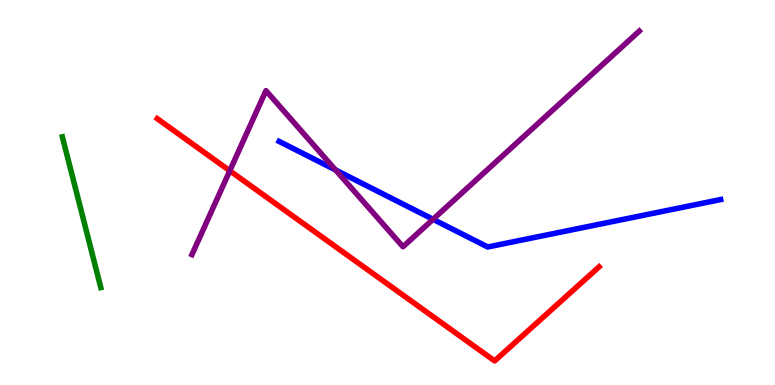[{'lines': ['blue', 'red'], 'intersections': []}, {'lines': ['green', 'red'], 'intersections': []}, {'lines': ['purple', 'red'], 'intersections': [{'x': 2.97, 'y': 5.56}]}, {'lines': ['blue', 'green'], 'intersections': []}, {'lines': ['blue', 'purple'], 'intersections': [{'x': 4.33, 'y': 5.58}, {'x': 5.59, 'y': 4.3}]}, {'lines': ['green', 'purple'], 'intersections': []}]